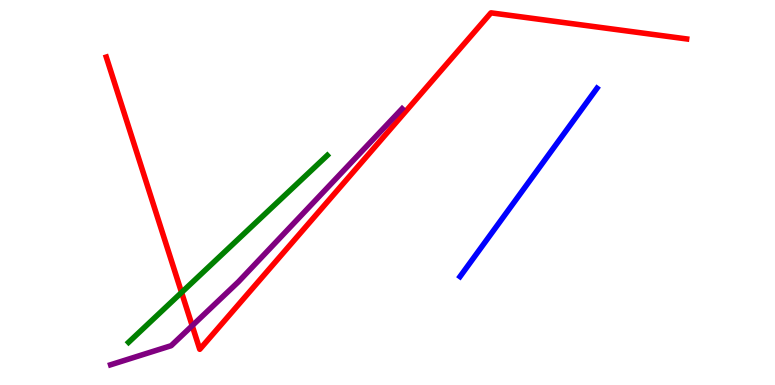[{'lines': ['blue', 'red'], 'intersections': []}, {'lines': ['green', 'red'], 'intersections': [{'x': 2.34, 'y': 2.4}]}, {'lines': ['purple', 'red'], 'intersections': [{'x': 2.48, 'y': 1.54}]}, {'lines': ['blue', 'green'], 'intersections': []}, {'lines': ['blue', 'purple'], 'intersections': []}, {'lines': ['green', 'purple'], 'intersections': []}]